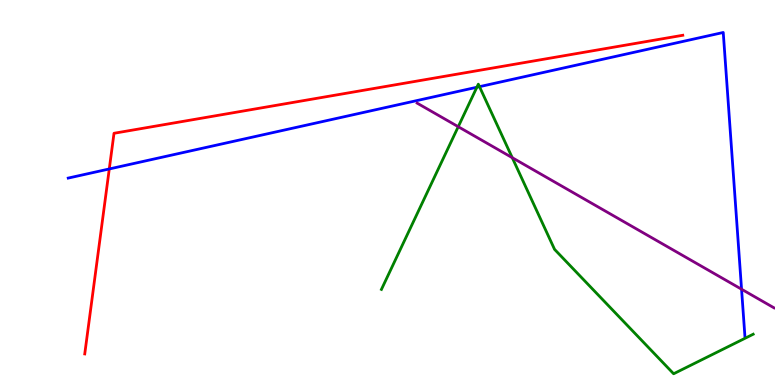[{'lines': ['blue', 'red'], 'intersections': [{'x': 1.41, 'y': 5.61}]}, {'lines': ['green', 'red'], 'intersections': []}, {'lines': ['purple', 'red'], 'intersections': []}, {'lines': ['blue', 'green'], 'intersections': [{'x': 6.15, 'y': 7.73}, {'x': 6.19, 'y': 7.75}]}, {'lines': ['blue', 'purple'], 'intersections': [{'x': 9.57, 'y': 2.49}]}, {'lines': ['green', 'purple'], 'intersections': [{'x': 5.91, 'y': 6.71}, {'x': 6.61, 'y': 5.9}]}]